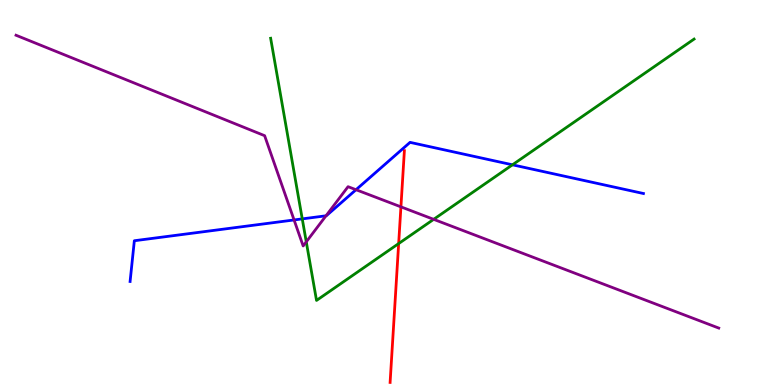[{'lines': ['blue', 'red'], 'intersections': []}, {'lines': ['green', 'red'], 'intersections': [{'x': 5.14, 'y': 3.67}]}, {'lines': ['purple', 'red'], 'intersections': [{'x': 5.17, 'y': 4.63}]}, {'lines': ['blue', 'green'], 'intersections': [{'x': 3.9, 'y': 4.31}, {'x': 6.61, 'y': 5.72}]}, {'lines': ['blue', 'purple'], 'intersections': [{'x': 3.79, 'y': 4.29}, {'x': 4.21, 'y': 4.39}, {'x': 4.59, 'y': 5.07}]}, {'lines': ['green', 'purple'], 'intersections': [{'x': 3.95, 'y': 3.72}, {'x': 5.6, 'y': 4.3}]}]